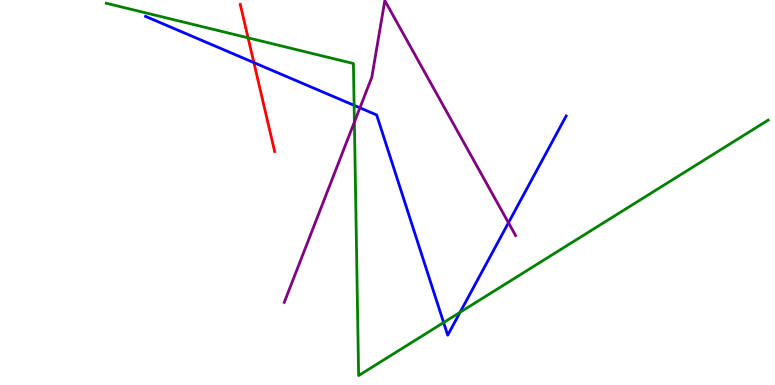[{'lines': ['blue', 'red'], 'intersections': [{'x': 3.28, 'y': 8.37}]}, {'lines': ['green', 'red'], 'intersections': [{'x': 3.2, 'y': 9.02}]}, {'lines': ['purple', 'red'], 'intersections': []}, {'lines': ['blue', 'green'], 'intersections': [{'x': 4.57, 'y': 7.26}, {'x': 5.72, 'y': 1.62}, {'x': 5.94, 'y': 1.89}]}, {'lines': ['blue', 'purple'], 'intersections': [{'x': 4.64, 'y': 7.2}, {'x': 6.56, 'y': 4.21}]}, {'lines': ['green', 'purple'], 'intersections': [{'x': 4.57, 'y': 6.83}]}]